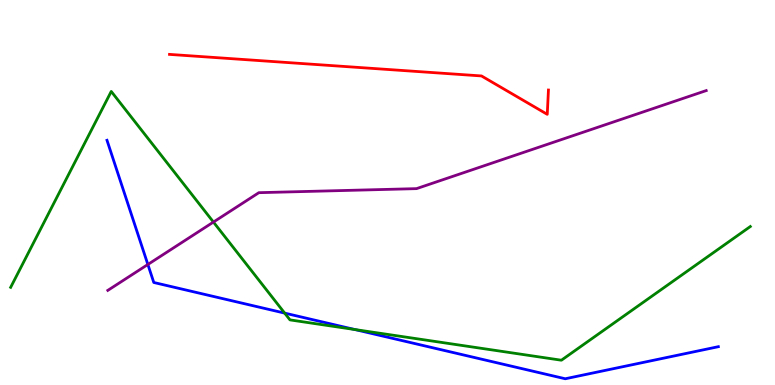[{'lines': ['blue', 'red'], 'intersections': []}, {'lines': ['green', 'red'], 'intersections': []}, {'lines': ['purple', 'red'], 'intersections': []}, {'lines': ['blue', 'green'], 'intersections': [{'x': 3.67, 'y': 1.87}, {'x': 4.58, 'y': 1.44}]}, {'lines': ['blue', 'purple'], 'intersections': [{'x': 1.91, 'y': 3.13}]}, {'lines': ['green', 'purple'], 'intersections': [{'x': 2.75, 'y': 4.23}]}]